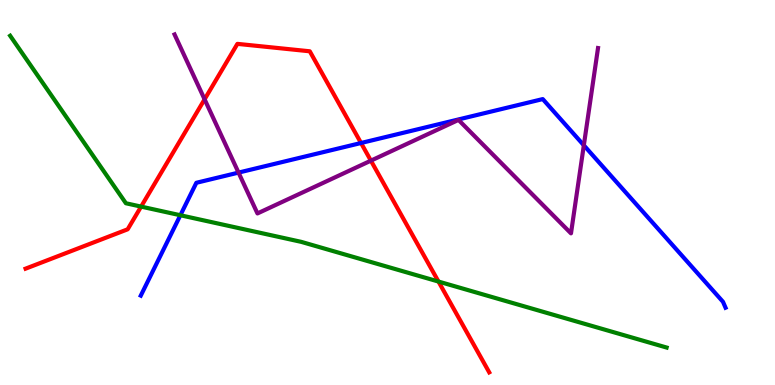[{'lines': ['blue', 'red'], 'intersections': [{'x': 4.66, 'y': 6.29}]}, {'lines': ['green', 'red'], 'intersections': [{'x': 1.82, 'y': 4.63}, {'x': 5.66, 'y': 2.69}]}, {'lines': ['purple', 'red'], 'intersections': [{'x': 2.64, 'y': 7.42}, {'x': 4.79, 'y': 5.83}]}, {'lines': ['blue', 'green'], 'intersections': [{'x': 2.33, 'y': 4.41}]}, {'lines': ['blue', 'purple'], 'intersections': [{'x': 3.08, 'y': 5.52}, {'x': 7.53, 'y': 6.23}]}, {'lines': ['green', 'purple'], 'intersections': []}]